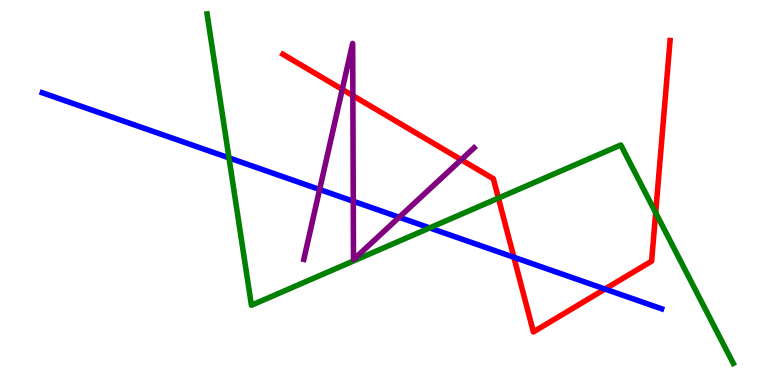[{'lines': ['blue', 'red'], 'intersections': [{'x': 6.63, 'y': 3.32}, {'x': 7.81, 'y': 2.49}]}, {'lines': ['green', 'red'], 'intersections': [{'x': 6.43, 'y': 4.85}, {'x': 8.46, 'y': 4.48}]}, {'lines': ['purple', 'red'], 'intersections': [{'x': 4.42, 'y': 7.68}, {'x': 4.55, 'y': 7.52}, {'x': 5.95, 'y': 5.85}]}, {'lines': ['blue', 'green'], 'intersections': [{'x': 2.95, 'y': 5.9}, {'x': 5.54, 'y': 4.08}]}, {'lines': ['blue', 'purple'], 'intersections': [{'x': 4.12, 'y': 5.08}, {'x': 4.56, 'y': 4.77}, {'x': 5.15, 'y': 4.36}]}, {'lines': ['green', 'purple'], 'intersections': []}]